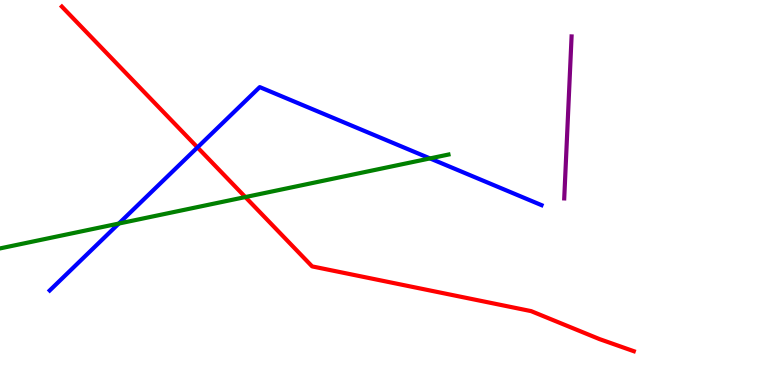[{'lines': ['blue', 'red'], 'intersections': [{'x': 2.55, 'y': 6.17}]}, {'lines': ['green', 'red'], 'intersections': [{'x': 3.17, 'y': 4.88}]}, {'lines': ['purple', 'red'], 'intersections': []}, {'lines': ['blue', 'green'], 'intersections': [{'x': 1.53, 'y': 4.19}, {'x': 5.55, 'y': 5.89}]}, {'lines': ['blue', 'purple'], 'intersections': []}, {'lines': ['green', 'purple'], 'intersections': []}]